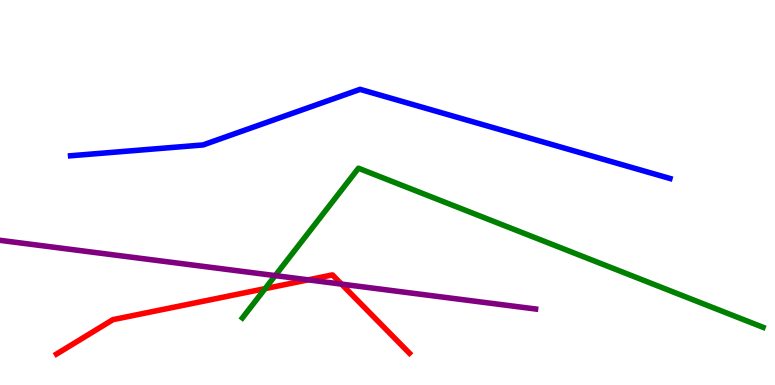[{'lines': ['blue', 'red'], 'intersections': []}, {'lines': ['green', 'red'], 'intersections': [{'x': 3.42, 'y': 2.5}]}, {'lines': ['purple', 'red'], 'intersections': [{'x': 3.98, 'y': 2.73}, {'x': 4.41, 'y': 2.62}]}, {'lines': ['blue', 'green'], 'intersections': []}, {'lines': ['blue', 'purple'], 'intersections': []}, {'lines': ['green', 'purple'], 'intersections': [{'x': 3.55, 'y': 2.84}]}]